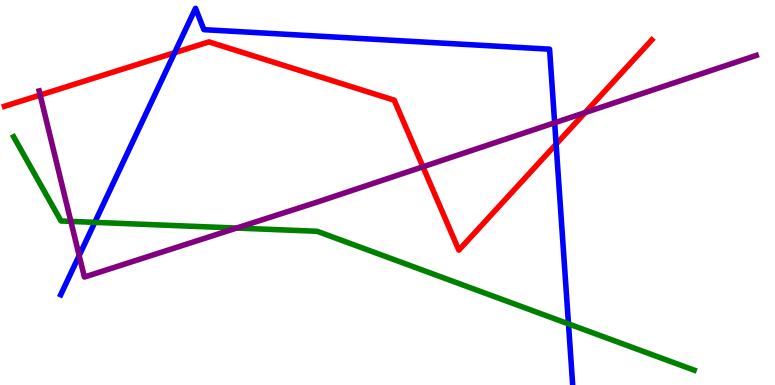[{'lines': ['blue', 'red'], 'intersections': [{'x': 2.25, 'y': 8.63}, {'x': 7.18, 'y': 6.26}]}, {'lines': ['green', 'red'], 'intersections': []}, {'lines': ['purple', 'red'], 'intersections': [{'x': 0.518, 'y': 7.53}, {'x': 5.46, 'y': 5.67}, {'x': 7.55, 'y': 7.08}]}, {'lines': ['blue', 'green'], 'intersections': [{'x': 1.22, 'y': 4.22}, {'x': 7.34, 'y': 1.59}]}, {'lines': ['blue', 'purple'], 'intersections': [{'x': 1.02, 'y': 3.36}, {'x': 7.16, 'y': 6.81}]}, {'lines': ['green', 'purple'], 'intersections': [{'x': 0.914, 'y': 4.25}, {'x': 3.05, 'y': 4.08}]}]